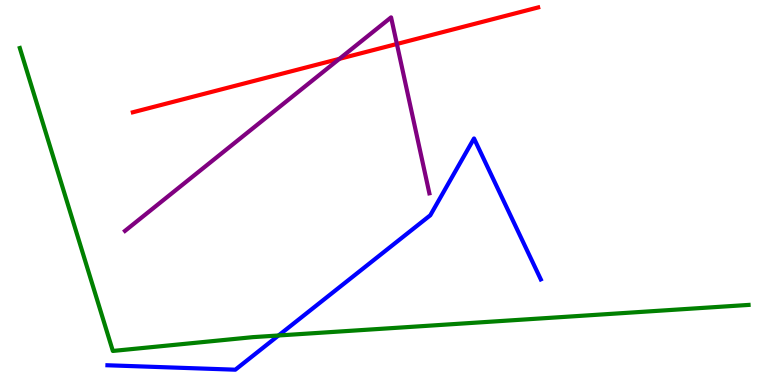[{'lines': ['blue', 'red'], 'intersections': []}, {'lines': ['green', 'red'], 'intersections': []}, {'lines': ['purple', 'red'], 'intersections': [{'x': 4.38, 'y': 8.47}, {'x': 5.12, 'y': 8.86}]}, {'lines': ['blue', 'green'], 'intersections': [{'x': 3.59, 'y': 1.29}]}, {'lines': ['blue', 'purple'], 'intersections': []}, {'lines': ['green', 'purple'], 'intersections': []}]